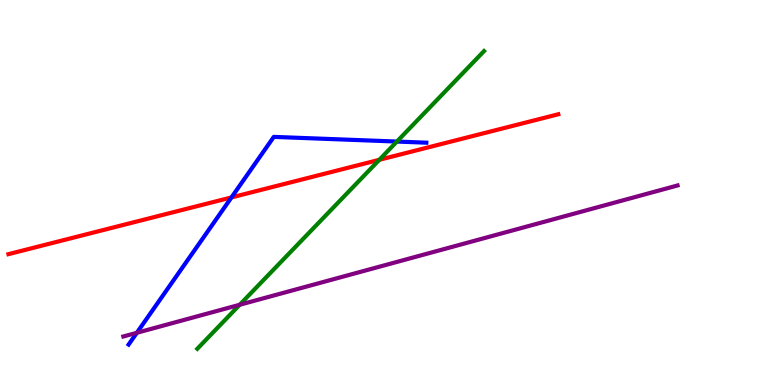[{'lines': ['blue', 'red'], 'intersections': [{'x': 2.99, 'y': 4.87}]}, {'lines': ['green', 'red'], 'intersections': [{'x': 4.89, 'y': 5.85}]}, {'lines': ['purple', 'red'], 'intersections': []}, {'lines': ['blue', 'green'], 'intersections': [{'x': 5.12, 'y': 6.32}]}, {'lines': ['blue', 'purple'], 'intersections': [{'x': 1.77, 'y': 1.36}]}, {'lines': ['green', 'purple'], 'intersections': [{'x': 3.09, 'y': 2.08}]}]